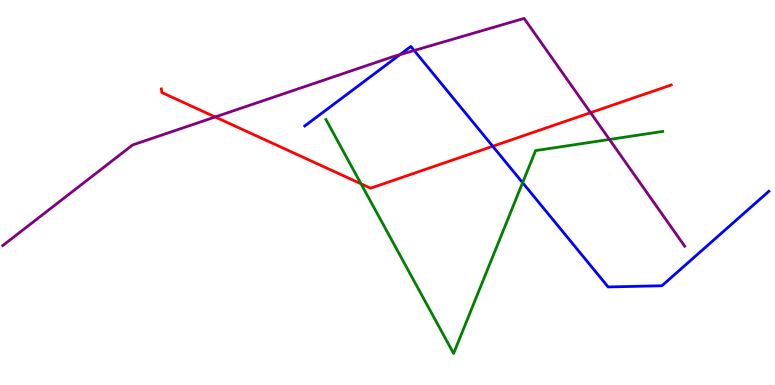[{'lines': ['blue', 'red'], 'intersections': [{'x': 6.36, 'y': 6.2}]}, {'lines': ['green', 'red'], 'intersections': [{'x': 4.66, 'y': 5.23}]}, {'lines': ['purple', 'red'], 'intersections': [{'x': 2.78, 'y': 6.96}, {'x': 7.62, 'y': 7.07}]}, {'lines': ['blue', 'green'], 'intersections': [{'x': 6.74, 'y': 5.26}]}, {'lines': ['blue', 'purple'], 'intersections': [{'x': 5.16, 'y': 8.58}, {'x': 5.34, 'y': 8.69}]}, {'lines': ['green', 'purple'], 'intersections': [{'x': 7.86, 'y': 6.38}]}]